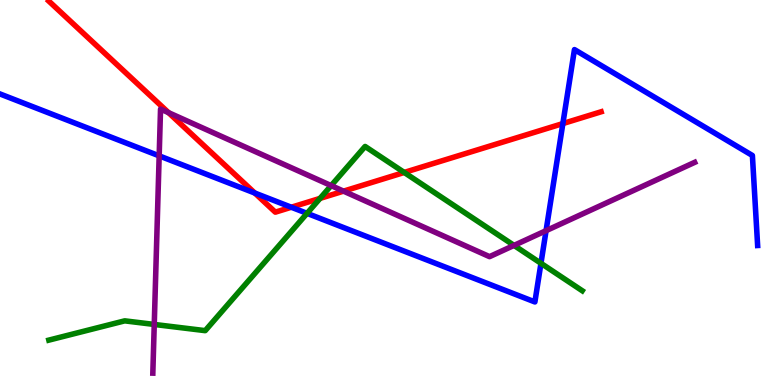[{'lines': ['blue', 'red'], 'intersections': [{'x': 3.29, 'y': 4.99}, {'x': 3.76, 'y': 4.62}, {'x': 7.26, 'y': 6.79}]}, {'lines': ['green', 'red'], 'intersections': [{'x': 4.13, 'y': 4.85}, {'x': 5.22, 'y': 5.52}]}, {'lines': ['purple', 'red'], 'intersections': [{'x': 2.17, 'y': 7.07}, {'x': 4.43, 'y': 5.04}]}, {'lines': ['blue', 'green'], 'intersections': [{'x': 3.96, 'y': 4.46}, {'x': 6.98, 'y': 3.16}]}, {'lines': ['blue', 'purple'], 'intersections': [{'x': 2.05, 'y': 5.95}, {'x': 7.05, 'y': 4.01}]}, {'lines': ['green', 'purple'], 'intersections': [{'x': 1.99, 'y': 1.57}, {'x': 4.27, 'y': 5.18}, {'x': 6.63, 'y': 3.63}]}]